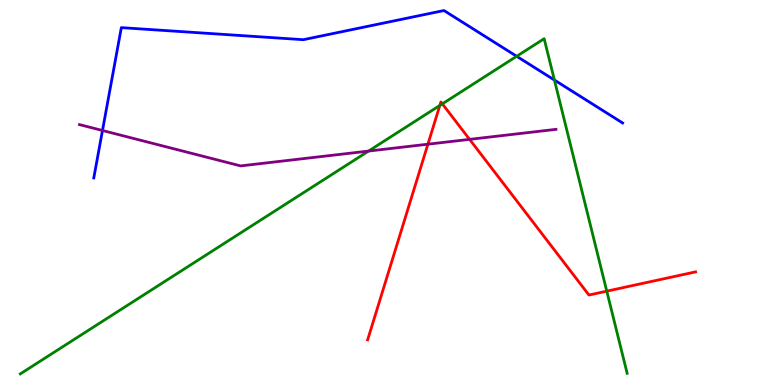[{'lines': ['blue', 'red'], 'intersections': []}, {'lines': ['green', 'red'], 'intersections': [{'x': 5.68, 'y': 7.26}, {'x': 5.71, 'y': 7.3}, {'x': 7.83, 'y': 2.44}]}, {'lines': ['purple', 'red'], 'intersections': [{'x': 5.52, 'y': 6.25}, {'x': 6.06, 'y': 6.38}]}, {'lines': ['blue', 'green'], 'intersections': [{'x': 6.67, 'y': 8.54}, {'x': 7.15, 'y': 7.92}]}, {'lines': ['blue', 'purple'], 'intersections': [{'x': 1.32, 'y': 6.61}]}, {'lines': ['green', 'purple'], 'intersections': [{'x': 4.76, 'y': 6.08}]}]